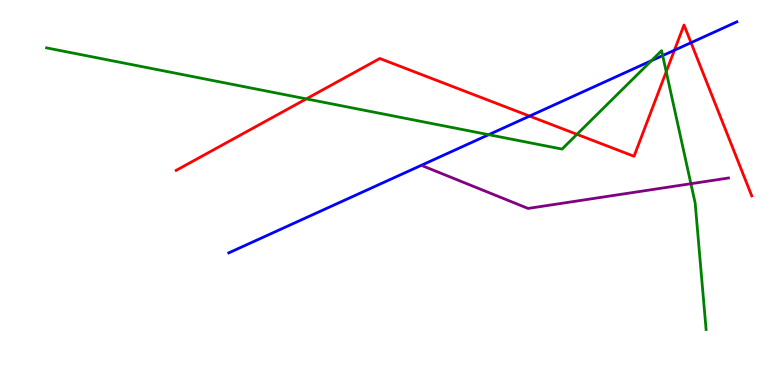[{'lines': ['blue', 'red'], 'intersections': [{'x': 6.83, 'y': 6.98}, {'x': 8.7, 'y': 8.7}, {'x': 8.92, 'y': 8.89}]}, {'lines': ['green', 'red'], 'intersections': [{'x': 3.95, 'y': 7.43}, {'x': 7.44, 'y': 6.51}, {'x': 8.6, 'y': 8.14}]}, {'lines': ['purple', 'red'], 'intersections': []}, {'lines': ['blue', 'green'], 'intersections': [{'x': 6.31, 'y': 6.5}, {'x': 8.41, 'y': 8.42}, {'x': 8.55, 'y': 8.56}]}, {'lines': ['blue', 'purple'], 'intersections': []}, {'lines': ['green', 'purple'], 'intersections': [{'x': 8.91, 'y': 5.23}]}]